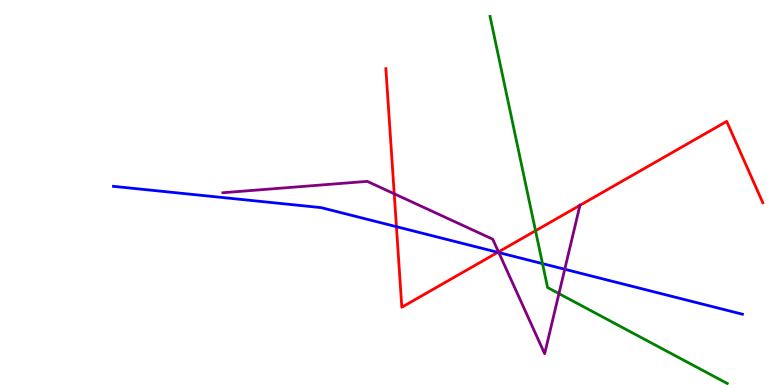[{'lines': ['blue', 'red'], 'intersections': [{'x': 5.12, 'y': 4.11}, {'x': 6.42, 'y': 3.45}]}, {'lines': ['green', 'red'], 'intersections': [{'x': 6.91, 'y': 4.01}]}, {'lines': ['purple', 'red'], 'intersections': [{'x': 5.09, 'y': 4.97}, {'x': 6.43, 'y': 3.46}, {'x': 7.48, 'y': 4.67}]}, {'lines': ['blue', 'green'], 'intersections': [{'x': 7.0, 'y': 3.15}]}, {'lines': ['blue', 'purple'], 'intersections': [{'x': 6.44, 'y': 3.44}, {'x': 7.29, 'y': 3.01}]}, {'lines': ['green', 'purple'], 'intersections': [{'x': 7.21, 'y': 2.37}]}]